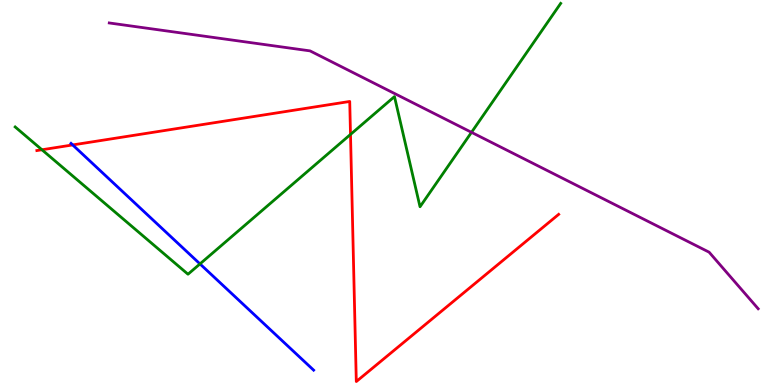[{'lines': ['blue', 'red'], 'intersections': [{'x': 0.938, 'y': 6.24}]}, {'lines': ['green', 'red'], 'intersections': [{'x': 0.541, 'y': 6.11}, {'x': 4.52, 'y': 6.51}]}, {'lines': ['purple', 'red'], 'intersections': []}, {'lines': ['blue', 'green'], 'intersections': [{'x': 2.58, 'y': 3.15}]}, {'lines': ['blue', 'purple'], 'intersections': []}, {'lines': ['green', 'purple'], 'intersections': [{'x': 6.08, 'y': 6.56}]}]